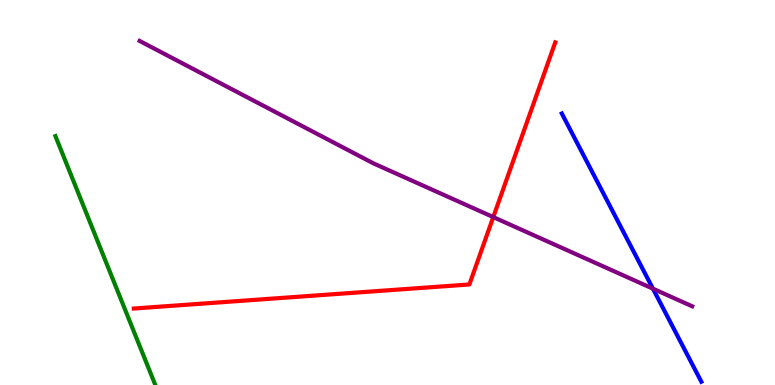[{'lines': ['blue', 'red'], 'intersections': []}, {'lines': ['green', 'red'], 'intersections': []}, {'lines': ['purple', 'red'], 'intersections': [{'x': 6.36, 'y': 4.36}]}, {'lines': ['blue', 'green'], 'intersections': []}, {'lines': ['blue', 'purple'], 'intersections': [{'x': 8.43, 'y': 2.5}]}, {'lines': ['green', 'purple'], 'intersections': []}]